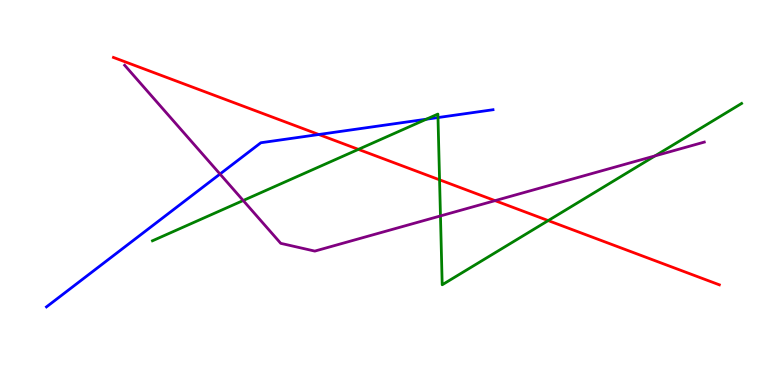[{'lines': ['blue', 'red'], 'intersections': [{'x': 4.11, 'y': 6.51}]}, {'lines': ['green', 'red'], 'intersections': [{'x': 4.62, 'y': 6.12}, {'x': 5.67, 'y': 5.33}, {'x': 7.07, 'y': 4.27}]}, {'lines': ['purple', 'red'], 'intersections': [{'x': 6.39, 'y': 4.79}]}, {'lines': ['blue', 'green'], 'intersections': [{'x': 5.5, 'y': 6.9}, {'x': 5.65, 'y': 6.95}]}, {'lines': ['blue', 'purple'], 'intersections': [{'x': 2.84, 'y': 5.48}]}, {'lines': ['green', 'purple'], 'intersections': [{'x': 3.14, 'y': 4.79}, {'x': 5.68, 'y': 4.39}, {'x': 8.45, 'y': 5.95}]}]